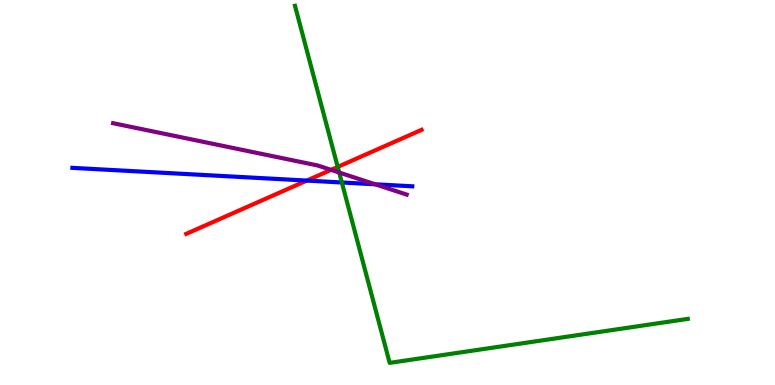[{'lines': ['blue', 'red'], 'intersections': [{'x': 3.96, 'y': 5.31}]}, {'lines': ['green', 'red'], 'intersections': [{'x': 4.36, 'y': 5.66}]}, {'lines': ['purple', 'red'], 'intersections': [{'x': 4.27, 'y': 5.59}]}, {'lines': ['blue', 'green'], 'intersections': [{'x': 4.41, 'y': 5.26}]}, {'lines': ['blue', 'purple'], 'intersections': [{'x': 4.84, 'y': 5.21}]}, {'lines': ['green', 'purple'], 'intersections': [{'x': 4.38, 'y': 5.52}]}]